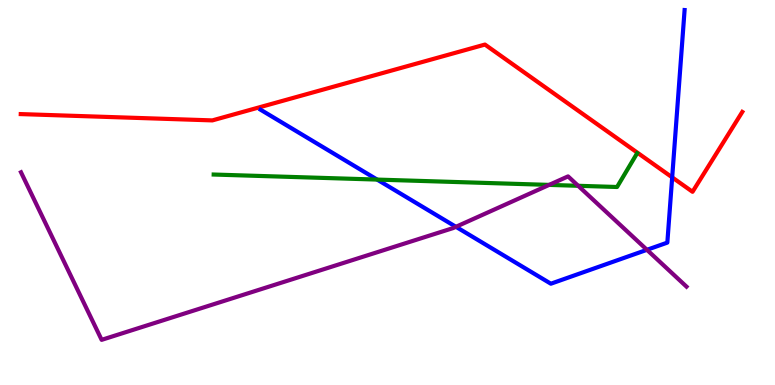[{'lines': ['blue', 'red'], 'intersections': [{'x': 8.67, 'y': 5.39}]}, {'lines': ['green', 'red'], 'intersections': []}, {'lines': ['purple', 'red'], 'intersections': []}, {'lines': ['blue', 'green'], 'intersections': [{'x': 4.87, 'y': 5.34}]}, {'lines': ['blue', 'purple'], 'intersections': [{'x': 5.88, 'y': 4.11}, {'x': 8.35, 'y': 3.51}]}, {'lines': ['green', 'purple'], 'intersections': [{'x': 7.09, 'y': 5.2}, {'x': 7.46, 'y': 5.17}]}]